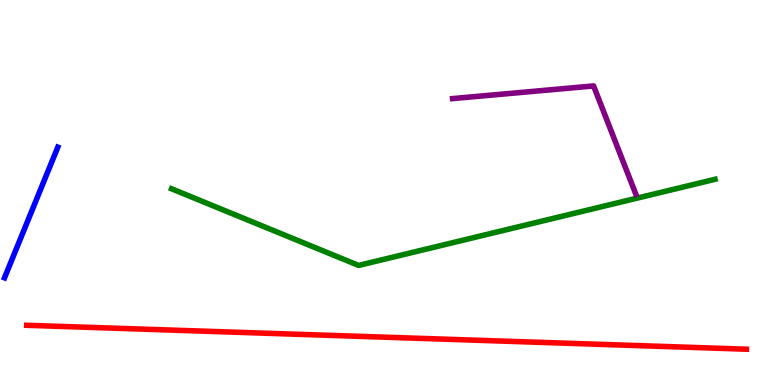[{'lines': ['blue', 'red'], 'intersections': []}, {'lines': ['green', 'red'], 'intersections': []}, {'lines': ['purple', 'red'], 'intersections': []}, {'lines': ['blue', 'green'], 'intersections': []}, {'lines': ['blue', 'purple'], 'intersections': []}, {'lines': ['green', 'purple'], 'intersections': []}]